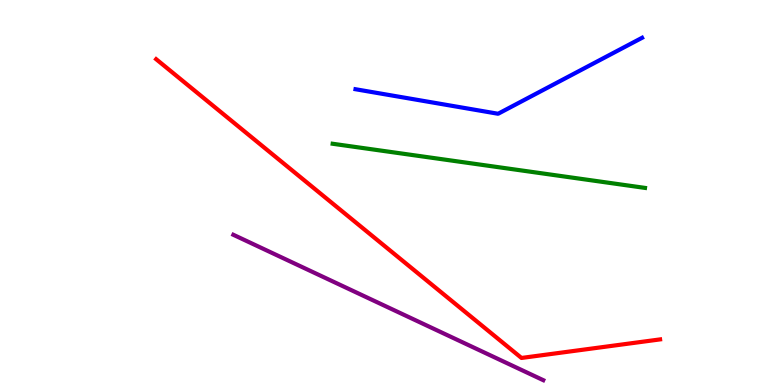[{'lines': ['blue', 'red'], 'intersections': []}, {'lines': ['green', 'red'], 'intersections': []}, {'lines': ['purple', 'red'], 'intersections': []}, {'lines': ['blue', 'green'], 'intersections': []}, {'lines': ['blue', 'purple'], 'intersections': []}, {'lines': ['green', 'purple'], 'intersections': []}]